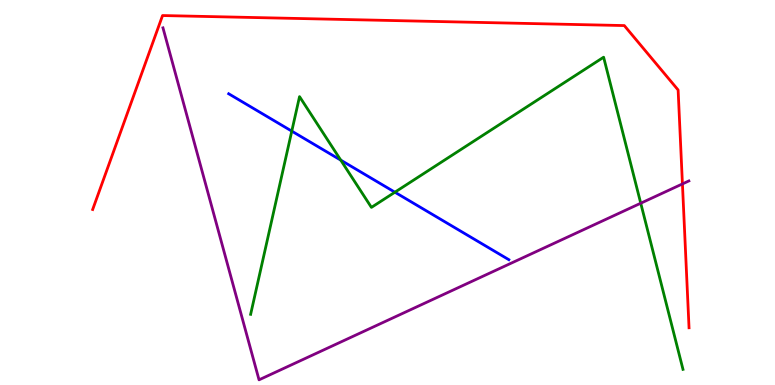[{'lines': ['blue', 'red'], 'intersections': []}, {'lines': ['green', 'red'], 'intersections': []}, {'lines': ['purple', 'red'], 'intersections': [{'x': 8.81, 'y': 5.22}]}, {'lines': ['blue', 'green'], 'intersections': [{'x': 3.76, 'y': 6.59}, {'x': 4.4, 'y': 5.84}, {'x': 5.1, 'y': 5.01}]}, {'lines': ['blue', 'purple'], 'intersections': []}, {'lines': ['green', 'purple'], 'intersections': [{'x': 8.27, 'y': 4.72}]}]